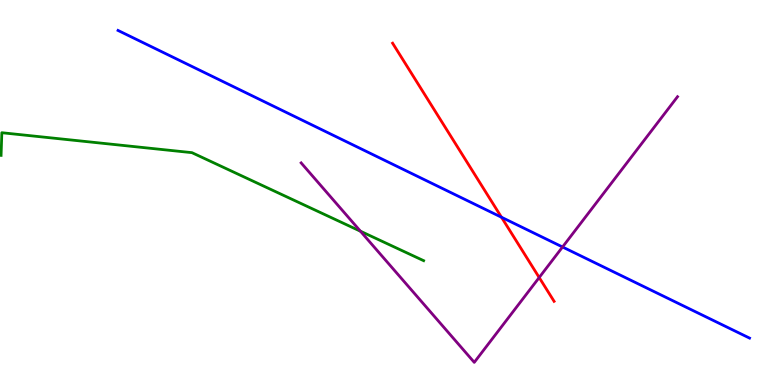[{'lines': ['blue', 'red'], 'intersections': [{'x': 6.47, 'y': 4.36}]}, {'lines': ['green', 'red'], 'intersections': []}, {'lines': ['purple', 'red'], 'intersections': [{'x': 6.96, 'y': 2.79}]}, {'lines': ['blue', 'green'], 'intersections': []}, {'lines': ['blue', 'purple'], 'intersections': [{'x': 7.26, 'y': 3.58}]}, {'lines': ['green', 'purple'], 'intersections': [{'x': 4.65, 'y': 3.99}]}]